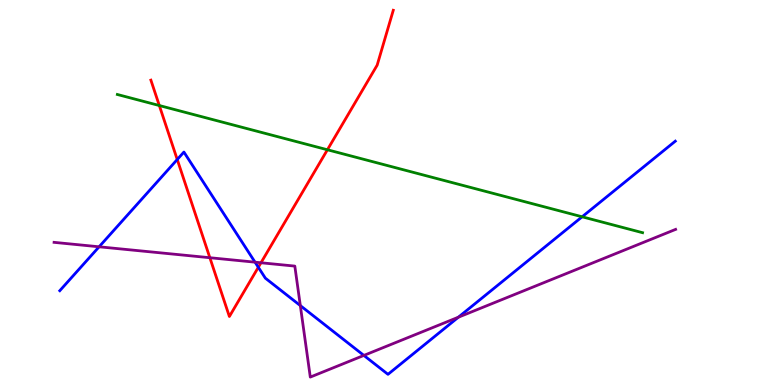[{'lines': ['blue', 'red'], 'intersections': [{'x': 2.29, 'y': 5.86}, {'x': 3.33, 'y': 3.06}]}, {'lines': ['green', 'red'], 'intersections': [{'x': 2.06, 'y': 7.26}, {'x': 4.22, 'y': 6.11}]}, {'lines': ['purple', 'red'], 'intersections': [{'x': 2.71, 'y': 3.31}, {'x': 3.37, 'y': 3.18}]}, {'lines': ['blue', 'green'], 'intersections': [{'x': 7.51, 'y': 4.37}]}, {'lines': ['blue', 'purple'], 'intersections': [{'x': 1.28, 'y': 3.59}, {'x': 3.29, 'y': 3.19}, {'x': 3.88, 'y': 2.06}, {'x': 4.7, 'y': 0.768}, {'x': 5.91, 'y': 1.76}]}, {'lines': ['green', 'purple'], 'intersections': []}]